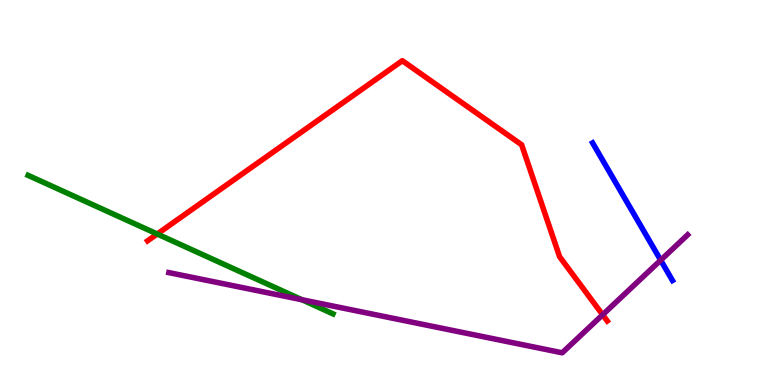[{'lines': ['blue', 'red'], 'intersections': []}, {'lines': ['green', 'red'], 'intersections': [{'x': 2.03, 'y': 3.92}]}, {'lines': ['purple', 'red'], 'intersections': [{'x': 7.78, 'y': 1.82}]}, {'lines': ['blue', 'green'], 'intersections': []}, {'lines': ['blue', 'purple'], 'intersections': [{'x': 8.52, 'y': 3.24}]}, {'lines': ['green', 'purple'], 'intersections': [{'x': 3.9, 'y': 2.21}]}]